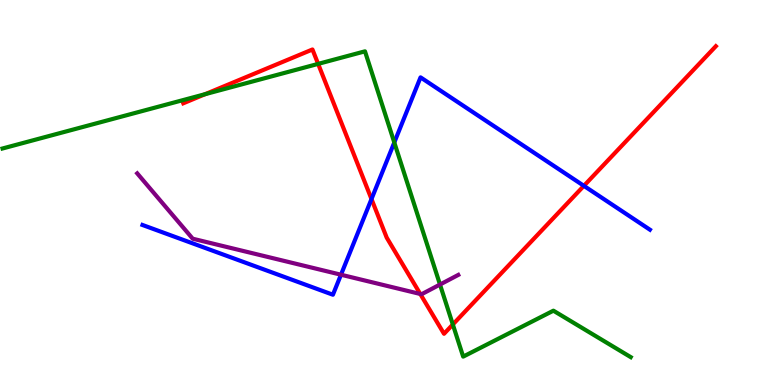[{'lines': ['blue', 'red'], 'intersections': [{'x': 4.79, 'y': 4.83}, {'x': 7.53, 'y': 5.17}]}, {'lines': ['green', 'red'], 'intersections': [{'x': 2.65, 'y': 7.55}, {'x': 4.11, 'y': 8.34}, {'x': 5.84, 'y': 1.57}]}, {'lines': ['purple', 'red'], 'intersections': [{'x': 5.42, 'y': 2.36}]}, {'lines': ['blue', 'green'], 'intersections': [{'x': 5.09, 'y': 6.3}]}, {'lines': ['blue', 'purple'], 'intersections': [{'x': 4.4, 'y': 2.86}]}, {'lines': ['green', 'purple'], 'intersections': [{'x': 5.68, 'y': 2.61}]}]